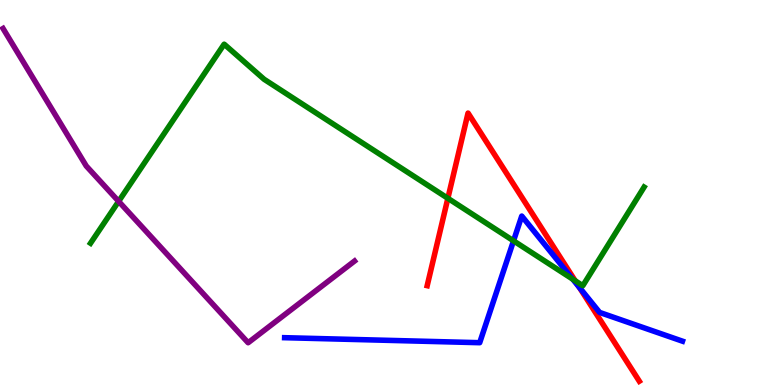[{'lines': ['blue', 'red'], 'intersections': [{'x': 7.48, 'y': 2.53}]}, {'lines': ['green', 'red'], 'intersections': [{'x': 5.78, 'y': 4.85}, {'x': 7.42, 'y': 2.71}]}, {'lines': ['purple', 'red'], 'intersections': []}, {'lines': ['blue', 'green'], 'intersections': [{'x': 6.63, 'y': 3.74}, {'x': 7.39, 'y': 2.75}]}, {'lines': ['blue', 'purple'], 'intersections': []}, {'lines': ['green', 'purple'], 'intersections': [{'x': 1.53, 'y': 4.77}]}]